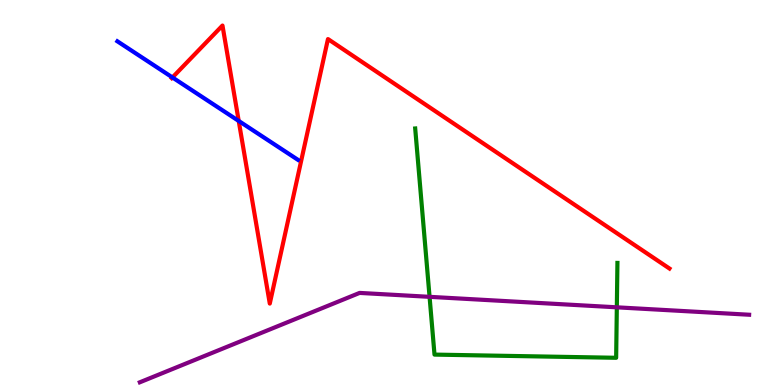[{'lines': ['blue', 'red'], 'intersections': [{'x': 2.22, 'y': 7.99}, {'x': 3.08, 'y': 6.86}]}, {'lines': ['green', 'red'], 'intersections': []}, {'lines': ['purple', 'red'], 'intersections': []}, {'lines': ['blue', 'green'], 'intersections': []}, {'lines': ['blue', 'purple'], 'intersections': []}, {'lines': ['green', 'purple'], 'intersections': [{'x': 5.54, 'y': 2.29}, {'x': 7.96, 'y': 2.02}]}]